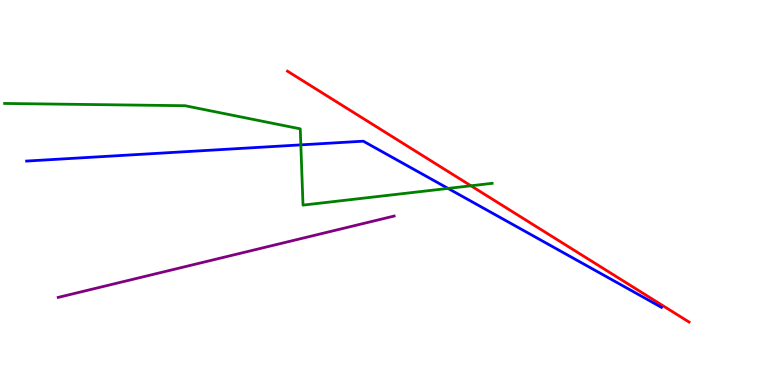[{'lines': ['blue', 'red'], 'intersections': []}, {'lines': ['green', 'red'], 'intersections': [{'x': 6.08, 'y': 5.17}]}, {'lines': ['purple', 'red'], 'intersections': []}, {'lines': ['blue', 'green'], 'intersections': [{'x': 3.88, 'y': 6.24}, {'x': 5.78, 'y': 5.11}]}, {'lines': ['blue', 'purple'], 'intersections': []}, {'lines': ['green', 'purple'], 'intersections': []}]